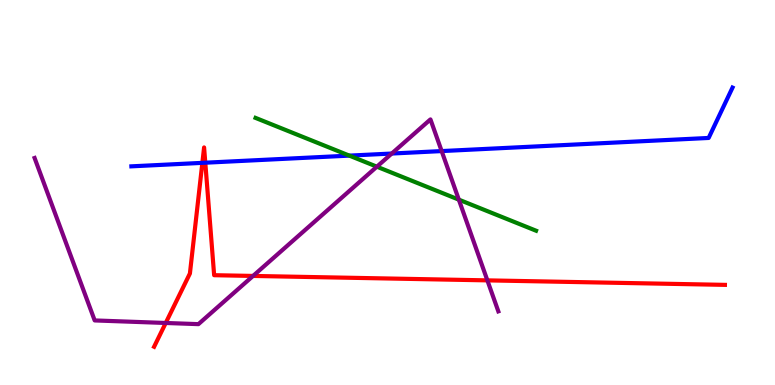[{'lines': ['blue', 'red'], 'intersections': [{'x': 2.61, 'y': 5.77}, {'x': 2.65, 'y': 5.77}]}, {'lines': ['green', 'red'], 'intersections': []}, {'lines': ['purple', 'red'], 'intersections': [{'x': 2.14, 'y': 1.61}, {'x': 3.27, 'y': 2.83}, {'x': 6.29, 'y': 2.72}]}, {'lines': ['blue', 'green'], 'intersections': [{'x': 4.51, 'y': 5.96}]}, {'lines': ['blue', 'purple'], 'intersections': [{'x': 5.06, 'y': 6.01}, {'x': 5.7, 'y': 6.08}]}, {'lines': ['green', 'purple'], 'intersections': [{'x': 4.86, 'y': 5.67}, {'x': 5.92, 'y': 4.81}]}]